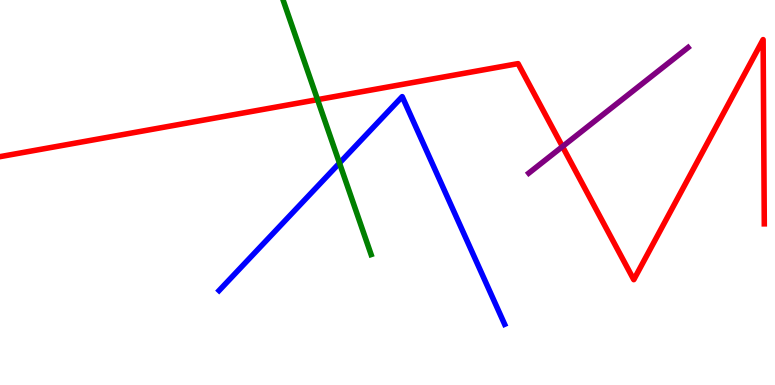[{'lines': ['blue', 'red'], 'intersections': []}, {'lines': ['green', 'red'], 'intersections': [{'x': 4.1, 'y': 7.41}]}, {'lines': ['purple', 'red'], 'intersections': [{'x': 7.26, 'y': 6.19}]}, {'lines': ['blue', 'green'], 'intersections': [{'x': 4.38, 'y': 5.76}]}, {'lines': ['blue', 'purple'], 'intersections': []}, {'lines': ['green', 'purple'], 'intersections': []}]